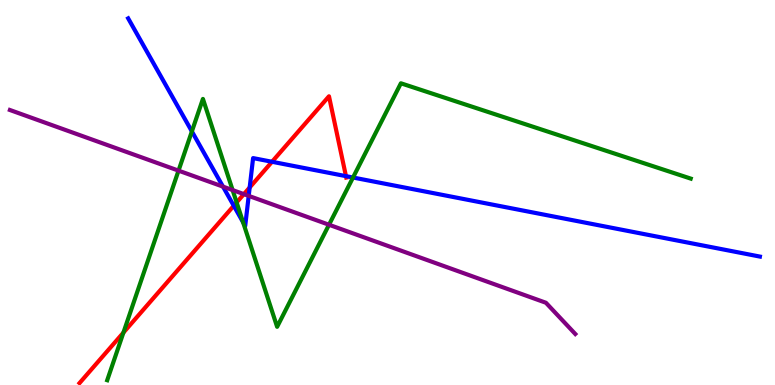[{'lines': ['blue', 'red'], 'intersections': [{'x': 3.02, 'y': 4.66}, {'x': 3.22, 'y': 5.13}, {'x': 3.51, 'y': 5.8}, {'x': 4.46, 'y': 5.42}]}, {'lines': ['green', 'red'], 'intersections': [{'x': 1.59, 'y': 1.36}, {'x': 3.05, 'y': 4.74}]}, {'lines': ['purple', 'red'], 'intersections': [{'x': 3.15, 'y': 4.96}]}, {'lines': ['blue', 'green'], 'intersections': [{'x': 2.48, 'y': 6.59}, {'x': 3.14, 'y': 4.23}, {'x': 4.56, 'y': 5.39}]}, {'lines': ['blue', 'purple'], 'intersections': [{'x': 2.88, 'y': 5.15}, {'x': 3.21, 'y': 4.91}]}, {'lines': ['green', 'purple'], 'intersections': [{'x': 2.3, 'y': 5.57}, {'x': 3.0, 'y': 5.06}, {'x': 4.25, 'y': 4.16}]}]